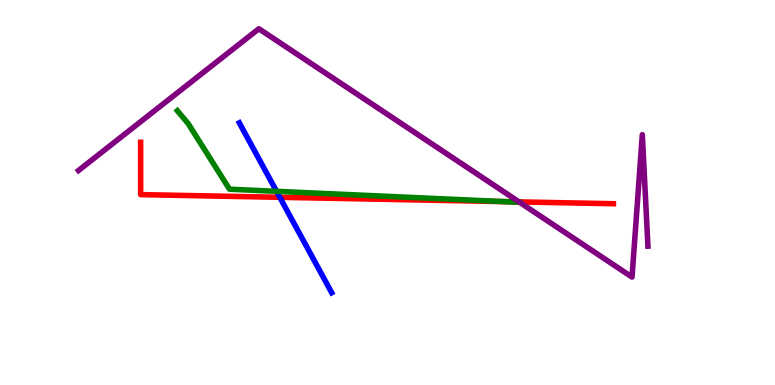[{'lines': ['blue', 'red'], 'intersections': [{'x': 3.61, 'y': 4.88}]}, {'lines': ['green', 'red'], 'intersections': [{'x': 6.5, 'y': 4.76}]}, {'lines': ['purple', 'red'], 'intersections': [{'x': 6.7, 'y': 4.76}]}, {'lines': ['blue', 'green'], 'intersections': [{'x': 3.57, 'y': 5.03}]}, {'lines': ['blue', 'purple'], 'intersections': []}, {'lines': ['green', 'purple'], 'intersections': [{'x': 6.71, 'y': 4.74}]}]